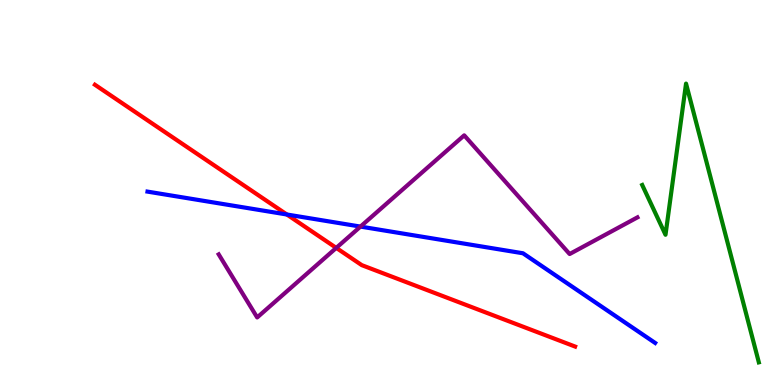[{'lines': ['blue', 'red'], 'intersections': [{'x': 3.7, 'y': 4.43}]}, {'lines': ['green', 'red'], 'intersections': []}, {'lines': ['purple', 'red'], 'intersections': [{'x': 4.34, 'y': 3.56}]}, {'lines': ['blue', 'green'], 'intersections': []}, {'lines': ['blue', 'purple'], 'intersections': [{'x': 4.65, 'y': 4.11}]}, {'lines': ['green', 'purple'], 'intersections': []}]